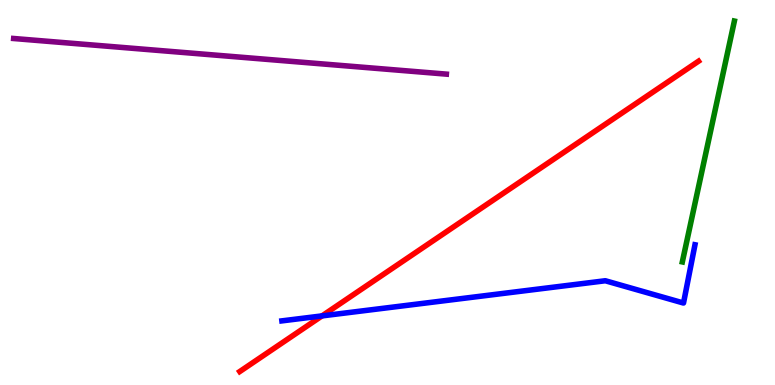[{'lines': ['blue', 'red'], 'intersections': [{'x': 4.16, 'y': 1.79}]}, {'lines': ['green', 'red'], 'intersections': []}, {'lines': ['purple', 'red'], 'intersections': []}, {'lines': ['blue', 'green'], 'intersections': []}, {'lines': ['blue', 'purple'], 'intersections': []}, {'lines': ['green', 'purple'], 'intersections': []}]